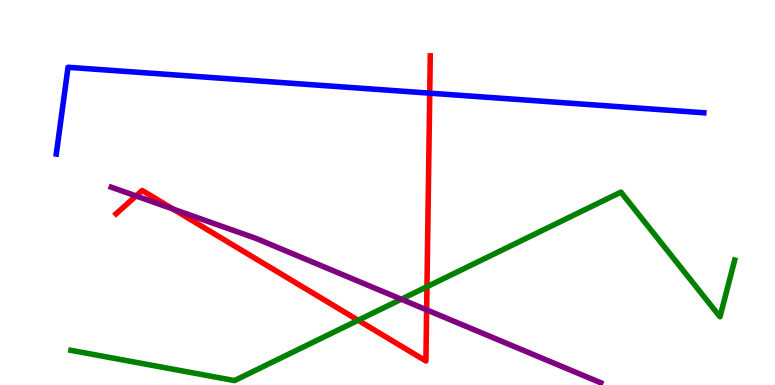[{'lines': ['blue', 'red'], 'intersections': [{'x': 5.54, 'y': 7.58}]}, {'lines': ['green', 'red'], 'intersections': [{'x': 4.62, 'y': 1.68}, {'x': 5.51, 'y': 2.55}]}, {'lines': ['purple', 'red'], 'intersections': [{'x': 1.76, 'y': 4.91}, {'x': 2.23, 'y': 4.57}, {'x': 5.51, 'y': 1.95}]}, {'lines': ['blue', 'green'], 'intersections': []}, {'lines': ['blue', 'purple'], 'intersections': []}, {'lines': ['green', 'purple'], 'intersections': [{'x': 5.18, 'y': 2.23}]}]